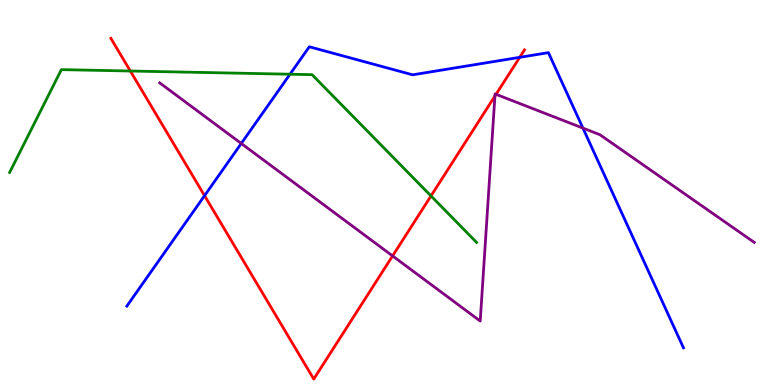[{'lines': ['blue', 'red'], 'intersections': [{'x': 2.64, 'y': 4.92}, {'x': 6.71, 'y': 8.51}]}, {'lines': ['green', 'red'], 'intersections': [{'x': 1.68, 'y': 8.16}, {'x': 5.56, 'y': 4.91}]}, {'lines': ['purple', 'red'], 'intersections': [{'x': 5.07, 'y': 3.35}, {'x': 6.39, 'y': 7.5}, {'x': 6.4, 'y': 7.55}]}, {'lines': ['blue', 'green'], 'intersections': [{'x': 3.74, 'y': 8.07}]}, {'lines': ['blue', 'purple'], 'intersections': [{'x': 3.11, 'y': 6.27}, {'x': 7.52, 'y': 6.67}]}, {'lines': ['green', 'purple'], 'intersections': []}]